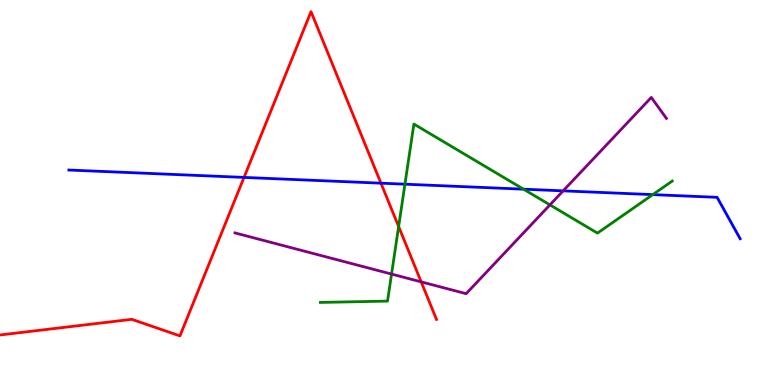[{'lines': ['blue', 'red'], 'intersections': [{'x': 3.15, 'y': 5.39}, {'x': 4.92, 'y': 5.24}]}, {'lines': ['green', 'red'], 'intersections': [{'x': 5.14, 'y': 4.12}]}, {'lines': ['purple', 'red'], 'intersections': [{'x': 5.43, 'y': 2.68}]}, {'lines': ['blue', 'green'], 'intersections': [{'x': 5.23, 'y': 5.22}, {'x': 6.75, 'y': 5.09}, {'x': 8.42, 'y': 4.94}]}, {'lines': ['blue', 'purple'], 'intersections': [{'x': 7.27, 'y': 5.04}]}, {'lines': ['green', 'purple'], 'intersections': [{'x': 5.05, 'y': 2.88}, {'x': 7.1, 'y': 4.68}]}]